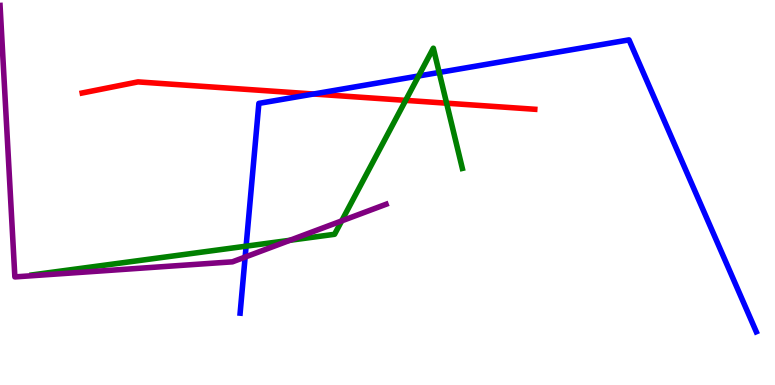[{'lines': ['blue', 'red'], 'intersections': [{'x': 4.05, 'y': 7.56}]}, {'lines': ['green', 'red'], 'intersections': [{'x': 5.23, 'y': 7.39}, {'x': 5.76, 'y': 7.32}]}, {'lines': ['purple', 'red'], 'intersections': []}, {'lines': ['blue', 'green'], 'intersections': [{'x': 3.18, 'y': 3.61}, {'x': 5.4, 'y': 8.03}, {'x': 5.67, 'y': 8.12}]}, {'lines': ['blue', 'purple'], 'intersections': [{'x': 3.16, 'y': 3.32}]}, {'lines': ['green', 'purple'], 'intersections': [{'x': 3.74, 'y': 3.76}, {'x': 4.41, 'y': 4.26}]}]